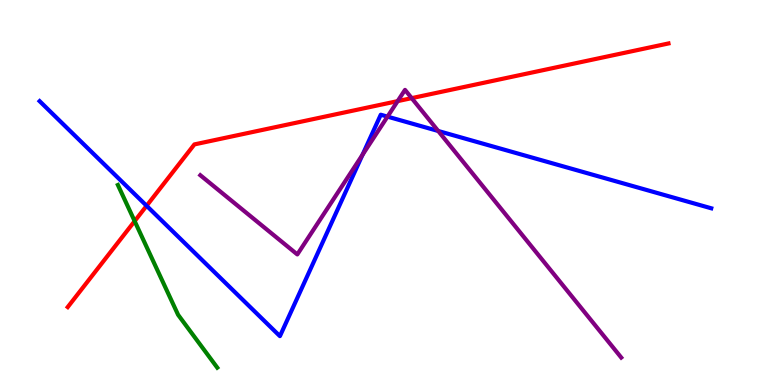[{'lines': ['blue', 'red'], 'intersections': [{'x': 1.89, 'y': 4.66}]}, {'lines': ['green', 'red'], 'intersections': [{'x': 1.74, 'y': 4.26}]}, {'lines': ['purple', 'red'], 'intersections': [{'x': 5.13, 'y': 7.37}, {'x': 5.31, 'y': 7.45}]}, {'lines': ['blue', 'green'], 'intersections': []}, {'lines': ['blue', 'purple'], 'intersections': [{'x': 4.68, 'y': 5.98}, {'x': 5.0, 'y': 6.97}, {'x': 5.65, 'y': 6.6}]}, {'lines': ['green', 'purple'], 'intersections': []}]